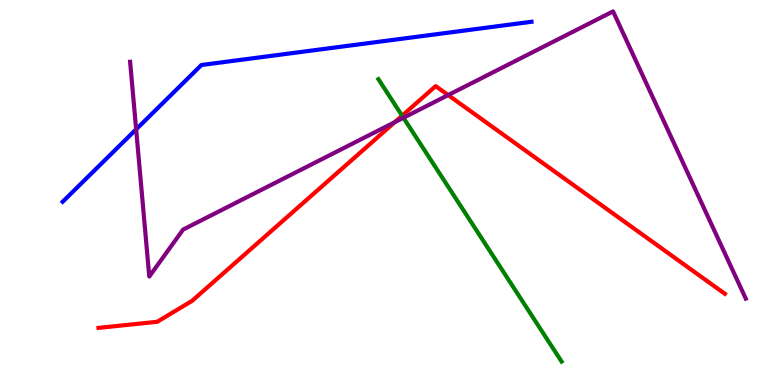[{'lines': ['blue', 'red'], 'intersections': []}, {'lines': ['green', 'red'], 'intersections': [{'x': 5.19, 'y': 6.99}]}, {'lines': ['purple', 'red'], 'intersections': [{'x': 5.09, 'y': 6.83}, {'x': 5.78, 'y': 7.53}]}, {'lines': ['blue', 'green'], 'intersections': []}, {'lines': ['blue', 'purple'], 'intersections': [{'x': 1.76, 'y': 6.64}]}, {'lines': ['green', 'purple'], 'intersections': [{'x': 5.21, 'y': 6.94}]}]